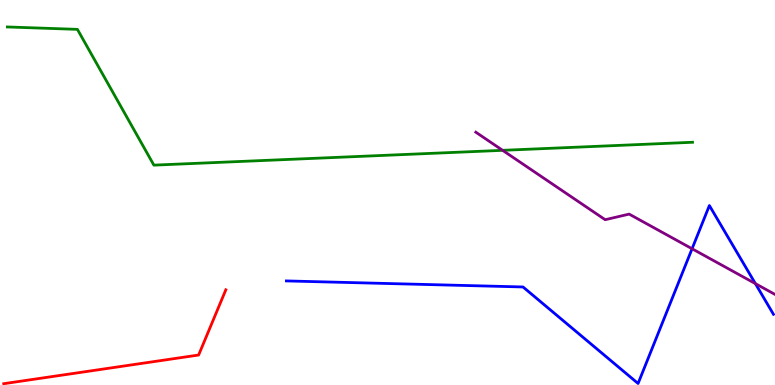[{'lines': ['blue', 'red'], 'intersections': []}, {'lines': ['green', 'red'], 'intersections': []}, {'lines': ['purple', 'red'], 'intersections': []}, {'lines': ['blue', 'green'], 'intersections': []}, {'lines': ['blue', 'purple'], 'intersections': [{'x': 8.93, 'y': 3.54}, {'x': 9.75, 'y': 2.63}]}, {'lines': ['green', 'purple'], 'intersections': [{'x': 6.49, 'y': 6.1}]}]